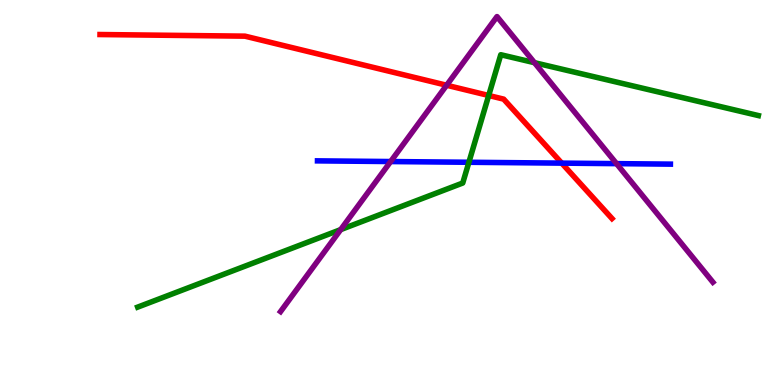[{'lines': ['blue', 'red'], 'intersections': [{'x': 7.25, 'y': 5.76}]}, {'lines': ['green', 'red'], 'intersections': [{'x': 6.31, 'y': 7.52}]}, {'lines': ['purple', 'red'], 'intersections': [{'x': 5.76, 'y': 7.79}]}, {'lines': ['blue', 'green'], 'intersections': [{'x': 6.05, 'y': 5.79}]}, {'lines': ['blue', 'purple'], 'intersections': [{'x': 5.04, 'y': 5.8}, {'x': 7.96, 'y': 5.75}]}, {'lines': ['green', 'purple'], 'intersections': [{'x': 4.4, 'y': 4.04}, {'x': 6.9, 'y': 8.37}]}]